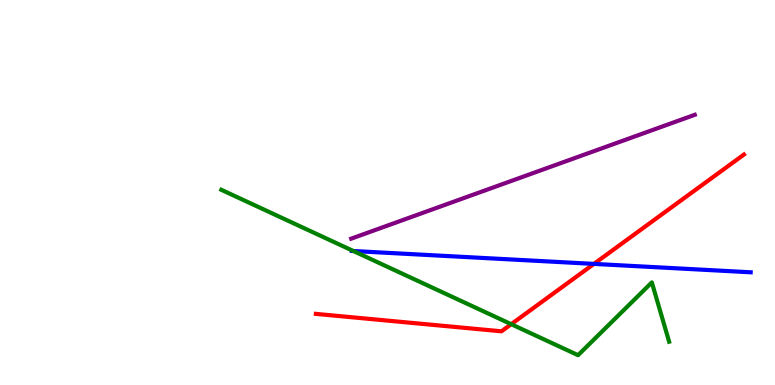[{'lines': ['blue', 'red'], 'intersections': [{'x': 7.66, 'y': 3.15}]}, {'lines': ['green', 'red'], 'intersections': [{'x': 6.6, 'y': 1.58}]}, {'lines': ['purple', 'red'], 'intersections': []}, {'lines': ['blue', 'green'], 'intersections': [{'x': 4.56, 'y': 3.48}]}, {'lines': ['blue', 'purple'], 'intersections': []}, {'lines': ['green', 'purple'], 'intersections': []}]